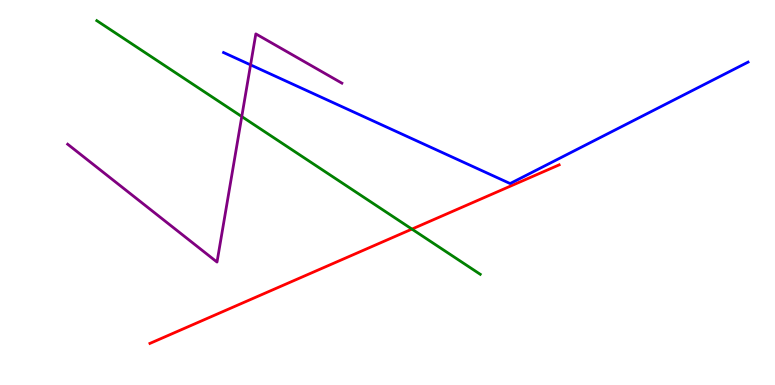[{'lines': ['blue', 'red'], 'intersections': []}, {'lines': ['green', 'red'], 'intersections': [{'x': 5.32, 'y': 4.05}]}, {'lines': ['purple', 'red'], 'intersections': []}, {'lines': ['blue', 'green'], 'intersections': []}, {'lines': ['blue', 'purple'], 'intersections': [{'x': 3.23, 'y': 8.31}]}, {'lines': ['green', 'purple'], 'intersections': [{'x': 3.12, 'y': 6.97}]}]